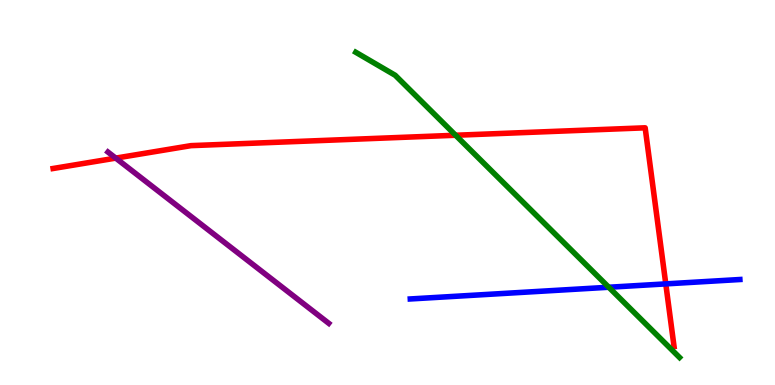[{'lines': ['blue', 'red'], 'intersections': [{'x': 8.59, 'y': 2.63}]}, {'lines': ['green', 'red'], 'intersections': [{'x': 5.88, 'y': 6.49}]}, {'lines': ['purple', 'red'], 'intersections': [{'x': 1.49, 'y': 5.89}]}, {'lines': ['blue', 'green'], 'intersections': [{'x': 7.86, 'y': 2.54}]}, {'lines': ['blue', 'purple'], 'intersections': []}, {'lines': ['green', 'purple'], 'intersections': []}]